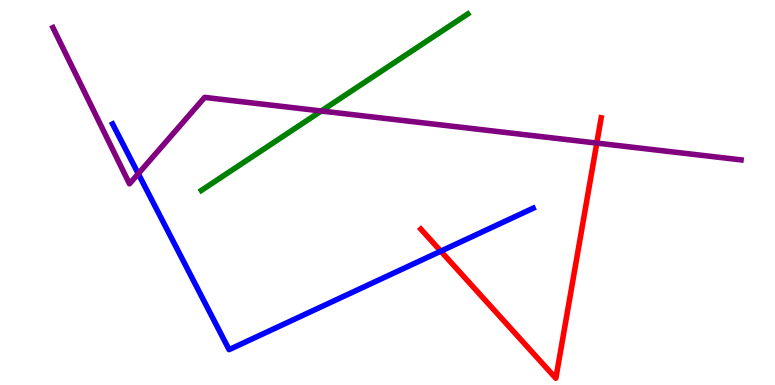[{'lines': ['blue', 'red'], 'intersections': [{'x': 5.69, 'y': 3.48}]}, {'lines': ['green', 'red'], 'intersections': []}, {'lines': ['purple', 'red'], 'intersections': [{'x': 7.7, 'y': 6.28}]}, {'lines': ['blue', 'green'], 'intersections': []}, {'lines': ['blue', 'purple'], 'intersections': [{'x': 1.78, 'y': 5.49}]}, {'lines': ['green', 'purple'], 'intersections': [{'x': 4.15, 'y': 7.12}]}]